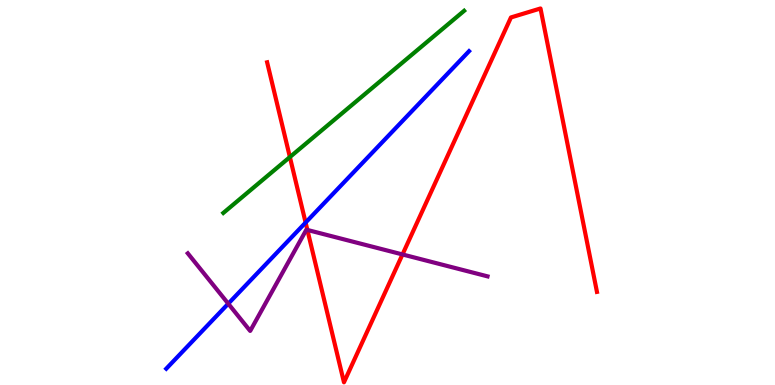[{'lines': ['blue', 'red'], 'intersections': [{'x': 3.94, 'y': 4.22}]}, {'lines': ['green', 'red'], 'intersections': [{'x': 3.74, 'y': 5.92}]}, {'lines': ['purple', 'red'], 'intersections': [{'x': 3.97, 'y': 4.03}, {'x': 5.19, 'y': 3.39}]}, {'lines': ['blue', 'green'], 'intersections': []}, {'lines': ['blue', 'purple'], 'intersections': [{'x': 2.95, 'y': 2.11}]}, {'lines': ['green', 'purple'], 'intersections': []}]